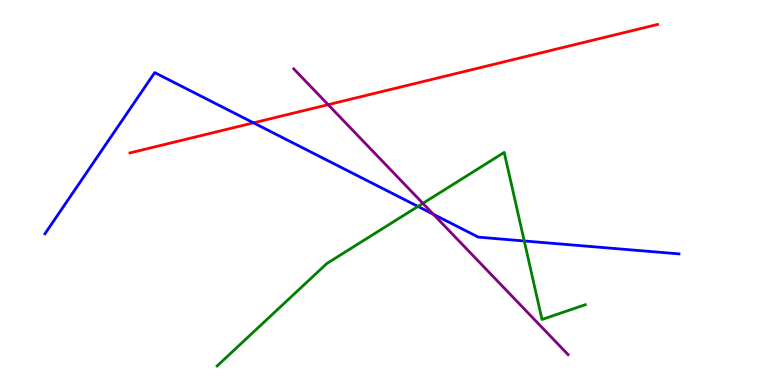[{'lines': ['blue', 'red'], 'intersections': [{'x': 3.27, 'y': 6.81}]}, {'lines': ['green', 'red'], 'intersections': []}, {'lines': ['purple', 'red'], 'intersections': [{'x': 4.23, 'y': 7.28}]}, {'lines': ['blue', 'green'], 'intersections': [{'x': 5.39, 'y': 4.64}, {'x': 6.76, 'y': 3.74}]}, {'lines': ['blue', 'purple'], 'intersections': [{'x': 5.59, 'y': 4.43}]}, {'lines': ['green', 'purple'], 'intersections': [{'x': 5.46, 'y': 4.72}]}]